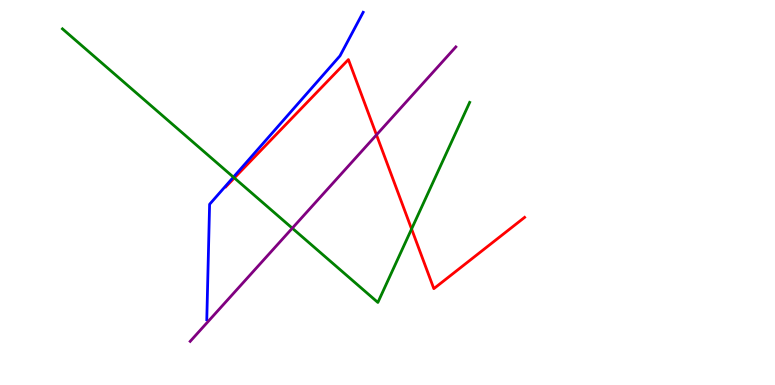[{'lines': ['blue', 'red'], 'intersections': []}, {'lines': ['green', 'red'], 'intersections': [{'x': 3.02, 'y': 5.38}, {'x': 5.31, 'y': 4.05}]}, {'lines': ['purple', 'red'], 'intersections': [{'x': 4.86, 'y': 6.5}]}, {'lines': ['blue', 'green'], 'intersections': [{'x': 3.01, 'y': 5.4}]}, {'lines': ['blue', 'purple'], 'intersections': []}, {'lines': ['green', 'purple'], 'intersections': [{'x': 3.77, 'y': 4.07}]}]